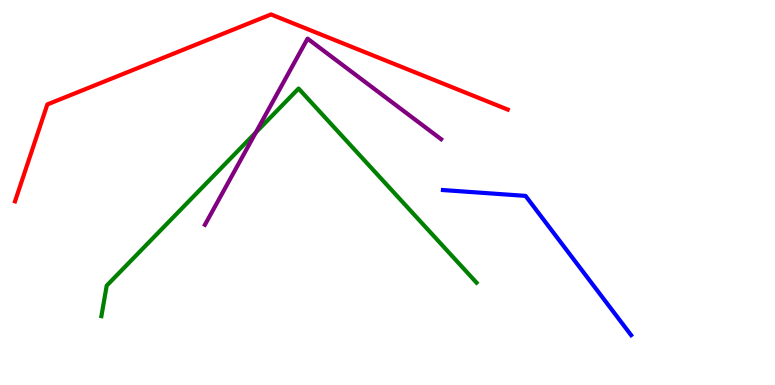[{'lines': ['blue', 'red'], 'intersections': []}, {'lines': ['green', 'red'], 'intersections': []}, {'lines': ['purple', 'red'], 'intersections': []}, {'lines': ['blue', 'green'], 'intersections': []}, {'lines': ['blue', 'purple'], 'intersections': []}, {'lines': ['green', 'purple'], 'intersections': [{'x': 3.3, 'y': 6.56}]}]